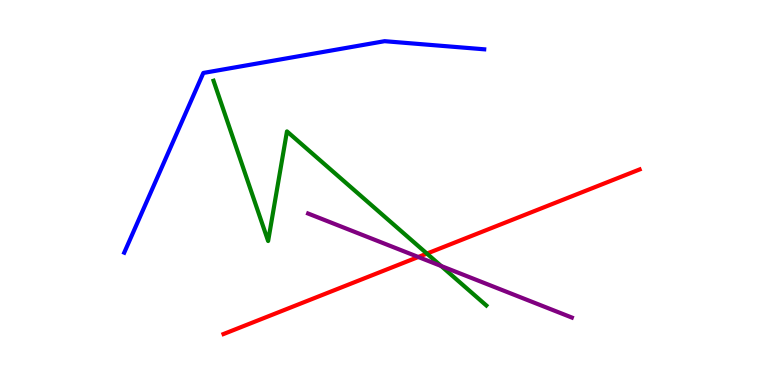[{'lines': ['blue', 'red'], 'intersections': []}, {'lines': ['green', 'red'], 'intersections': [{'x': 5.51, 'y': 3.41}]}, {'lines': ['purple', 'red'], 'intersections': [{'x': 5.4, 'y': 3.32}]}, {'lines': ['blue', 'green'], 'intersections': []}, {'lines': ['blue', 'purple'], 'intersections': []}, {'lines': ['green', 'purple'], 'intersections': [{'x': 5.69, 'y': 3.09}]}]